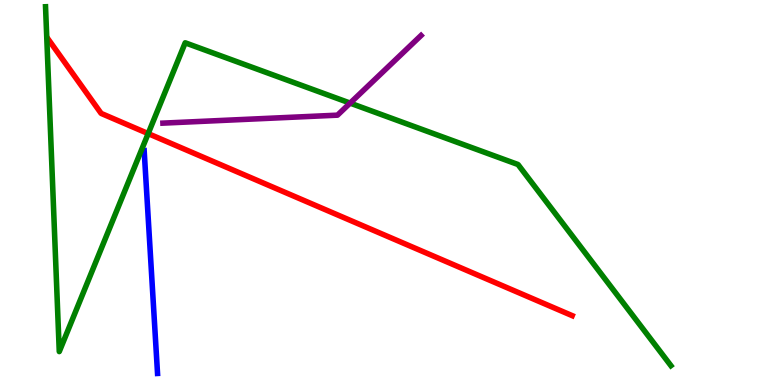[{'lines': ['blue', 'red'], 'intersections': []}, {'lines': ['green', 'red'], 'intersections': [{'x': 1.91, 'y': 6.53}]}, {'lines': ['purple', 'red'], 'intersections': []}, {'lines': ['blue', 'green'], 'intersections': []}, {'lines': ['blue', 'purple'], 'intersections': []}, {'lines': ['green', 'purple'], 'intersections': [{'x': 4.52, 'y': 7.32}]}]